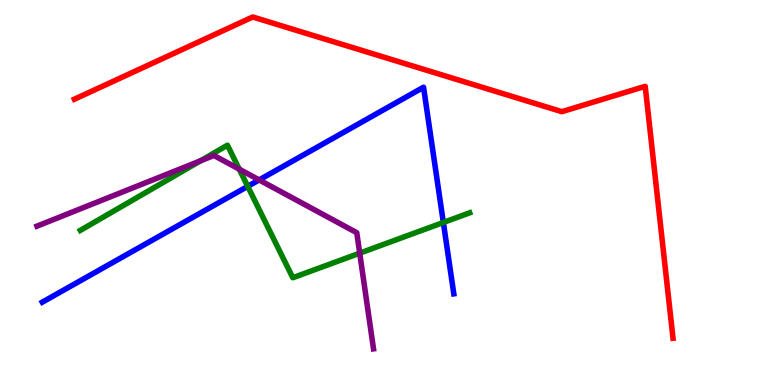[{'lines': ['blue', 'red'], 'intersections': []}, {'lines': ['green', 'red'], 'intersections': []}, {'lines': ['purple', 'red'], 'intersections': []}, {'lines': ['blue', 'green'], 'intersections': [{'x': 3.2, 'y': 5.16}, {'x': 5.72, 'y': 4.22}]}, {'lines': ['blue', 'purple'], 'intersections': [{'x': 3.34, 'y': 5.33}]}, {'lines': ['green', 'purple'], 'intersections': [{'x': 2.59, 'y': 5.82}, {'x': 3.09, 'y': 5.61}, {'x': 4.64, 'y': 3.42}]}]